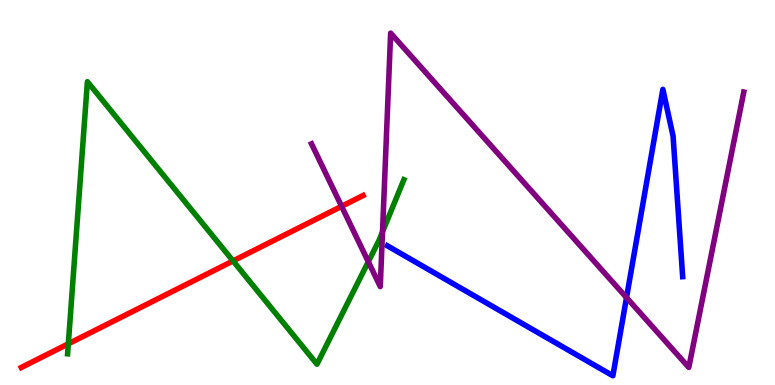[{'lines': ['blue', 'red'], 'intersections': []}, {'lines': ['green', 'red'], 'intersections': [{'x': 0.882, 'y': 1.07}, {'x': 3.01, 'y': 3.22}]}, {'lines': ['purple', 'red'], 'intersections': [{'x': 4.41, 'y': 4.64}]}, {'lines': ['blue', 'green'], 'intersections': []}, {'lines': ['blue', 'purple'], 'intersections': [{'x': 8.08, 'y': 2.27}]}, {'lines': ['green', 'purple'], 'intersections': [{'x': 4.75, 'y': 3.2}, {'x': 4.94, 'y': 3.98}]}]